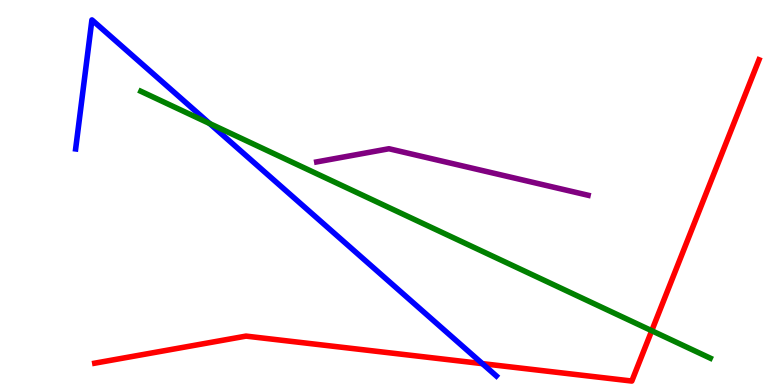[{'lines': ['blue', 'red'], 'intersections': [{'x': 6.22, 'y': 0.555}]}, {'lines': ['green', 'red'], 'intersections': [{'x': 8.41, 'y': 1.41}]}, {'lines': ['purple', 'red'], 'intersections': []}, {'lines': ['blue', 'green'], 'intersections': [{'x': 2.71, 'y': 6.79}]}, {'lines': ['blue', 'purple'], 'intersections': []}, {'lines': ['green', 'purple'], 'intersections': []}]